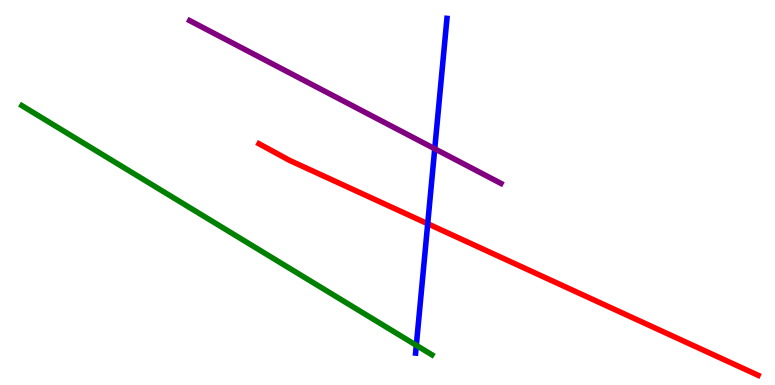[{'lines': ['blue', 'red'], 'intersections': [{'x': 5.52, 'y': 4.19}]}, {'lines': ['green', 'red'], 'intersections': []}, {'lines': ['purple', 'red'], 'intersections': []}, {'lines': ['blue', 'green'], 'intersections': [{'x': 5.37, 'y': 1.03}]}, {'lines': ['blue', 'purple'], 'intersections': [{'x': 5.61, 'y': 6.14}]}, {'lines': ['green', 'purple'], 'intersections': []}]